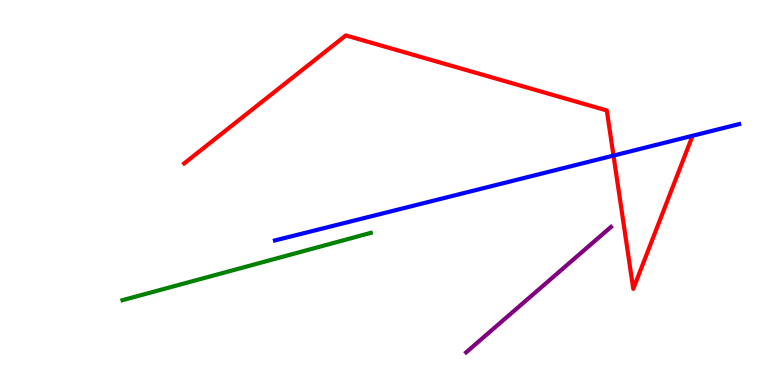[{'lines': ['blue', 'red'], 'intersections': [{'x': 7.92, 'y': 5.96}]}, {'lines': ['green', 'red'], 'intersections': []}, {'lines': ['purple', 'red'], 'intersections': []}, {'lines': ['blue', 'green'], 'intersections': []}, {'lines': ['blue', 'purple'], 'intersections': []}, {'lines': ['green', 'purple'], 'intersections': []}]